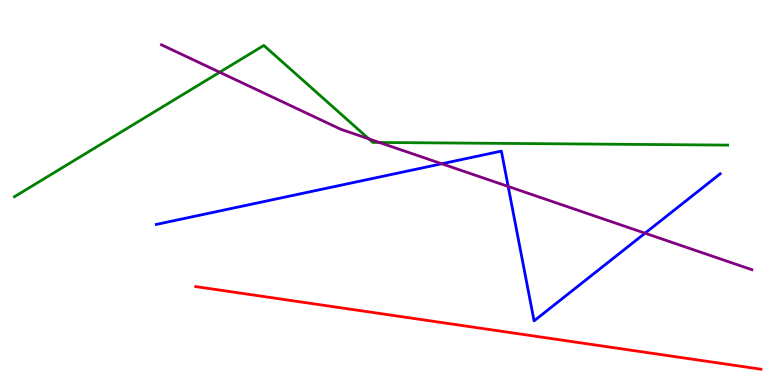[{'lines': ['blue', 'red'], 'intersections': []}, {'lines': ['green', 'red'], 'intersections': []}, {'lines': ['purple', 'red'], 'intersections': []}, {'lines': ['blue', 'green'], 'intersections': []}, {'lines': ['blue', 'purple'], 'intersections': [{'x': 5.7, 'y': 5.75}, {'x': 6.56, 'y': 5.16}, {'x': 8.32, 'y': 3.94}]}, {'lines': ['green', 'purple'], 'intersections': [{'x': 2.83, 'y': 8.12}, {'x': 4.76, 'y': 6.39}, {'x': 4.9, 'y': 6.3}]}]